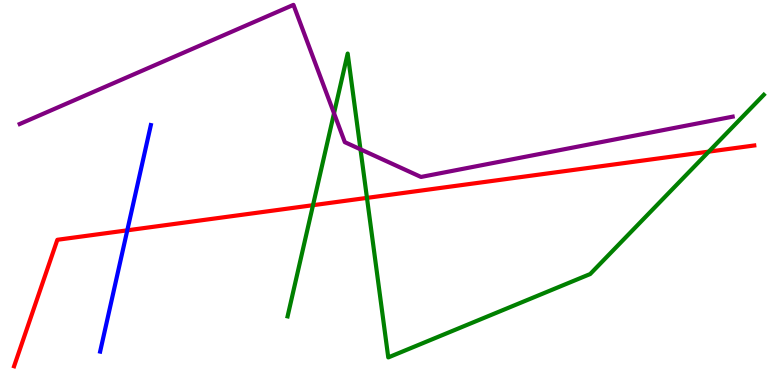[{'lines': ['blue', 'red'], 'intersections': [{'x': 1.64, 'y': 4.02}]}, {'lines': ['green', 'red'], 'intersections': [{'x': 4.04, 'y': 4.67}, {'x': 4.73, 'y': 4.86}, {'x': 9.15, 'y': 6.06}]}, {'lines': ['purple', 'red'], 'intersections': []}, {'lines': ['blue', 'green'], 'intersections': []}, {'lines': ['blue', 'purple'], 'intersections': []}, {'lines': ['green', 'purple'], 'intersections': [{'x': 4.31, 'y': 7.06}, {'x': 4.65, 'y': 6.12}]}]